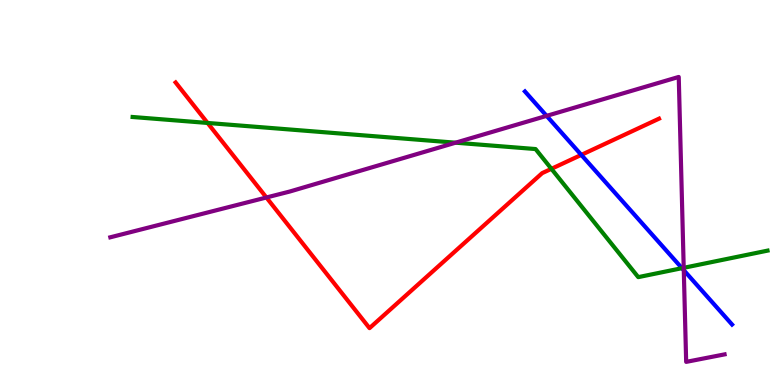[{'lines': ['blue', 'red'], 'intersections': [{'x': 7.5, 'y': 5.98}]}, {'lines': ['green', 'red'], 'intersections': [{'x': 2.68, 'y': 6.81}, {'x': 7.11, 'y': 5.62}]}, {'lines': ['purple', 'red'], 'intersections': [{'x': 3.44, 'y': 4.87}]}, {'lines': ['blue', 'green'], 'intersections': [{'x': 8.8, 'y': 3.03}]}, {'lines': ['blue', 'purple'], 'intersections': [{'x': 7.05, 'y': 6.99}, {'x': 8.82, 'y': 2.98}]}, {'lines': ['green', 'purple'], 'intersections': [{'x': 5.88, 'y': 6.29}, {'x': 8.82, 'y': 3.04}]}]